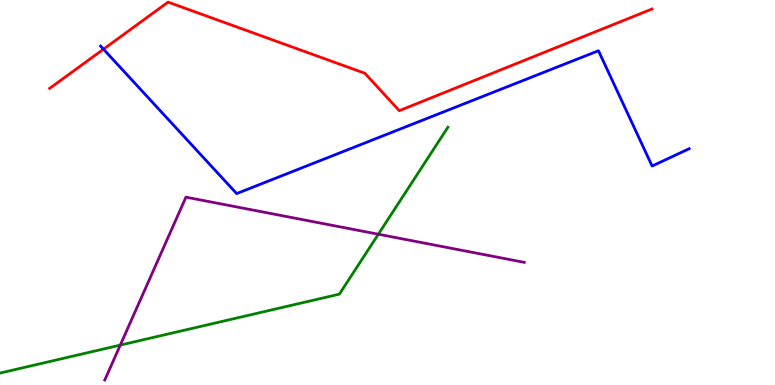[{'lines': ['blue', 'red'], 'intersections': [{'x': 1.34, 'y': 8.72}]}, {'lines': ['green', 'red'], 'intersections': []}, {'lines': ['purple', 'red'], 'intersections': []}, {'lines': ['blue', 'green'], 'intersections': []}, {'lines': ['blue', 'purple'], 'intersections': []}, {'lines': ['green', 'purple'], 'intersections': [{'x': 1.55, 'y': 1.04}, {'x': 4.88, 'y': 3.92}]}]